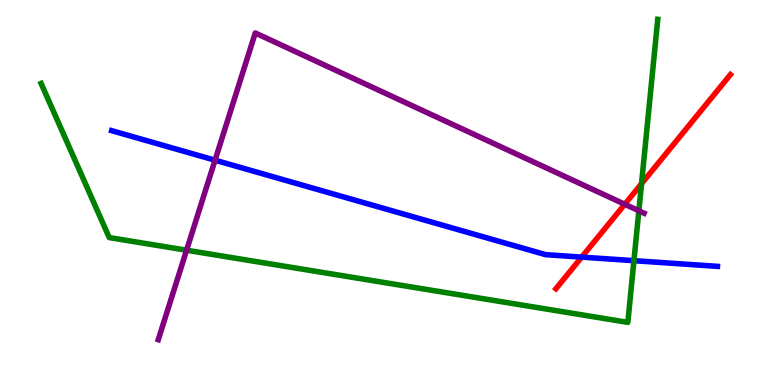[{'lines': ['blue', 'red'], 'intersections': [{'x': 7.51, 'y': 3.32}]}, {'lines': ['green', 'red'], 'intersections': [{'x': 8.28, 'y': 5.23}]}, {'lines': ['purple', 'red'], 'intersections': [{'x': 8.06, 'y': 4.69}]}, {'lines': ['blue', 'green'], 'intersections': [{'x': 8.18, 'y': 3.23}]}, {'lines': ['blue', 'purple'], 'intersections': [{'x': 2.77, 'y': 5.84}]}, {'lines': ['green', 'purple'], 'intersections': [{'x': 2.41, 'y': 3.5}, {'x': 8.24, 'y': 4.52}]}]